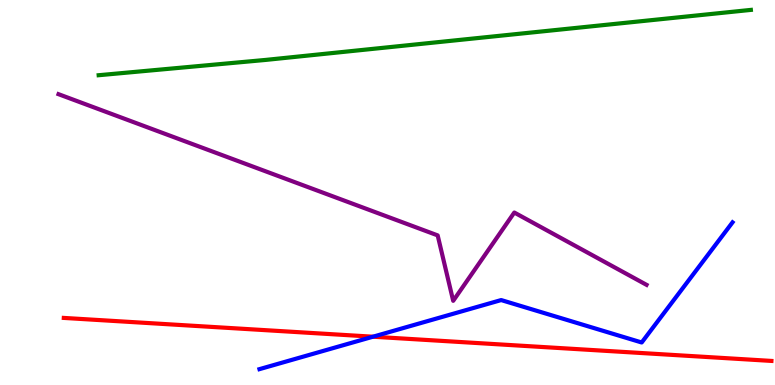[{'lines': ['blue', 'red'], 'intersections': [{'x': 4.81, 'y': 1.25}]}, {'lines': ['green', 'red'], 'intersections': []}, {'lines': ['purple', 'red'], 'intersections': []}, {'lines': ['blue', 'green'], 'intersections': []}, {'lines': ['blue', 'purple'], 'intersections': []}, {'lines': ['green', 'purple'], 'intersections': []}]